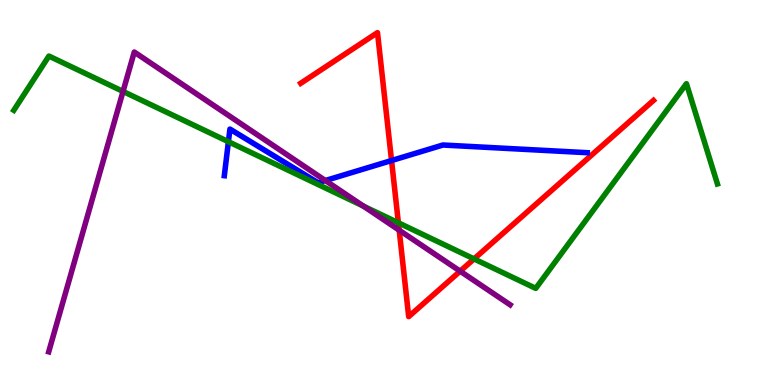[{'lines': ['blue', 'red'], 'intersections': [{'x': 5.05, 'y': 5.83}]}, {'lines': ['green', 'red'], 'intersections': [{'x': 5.14, 'y': 4.21}, {'x': 6.12, 'y': 3.28}]}, {'lines': ['purple', 'red'], 'intersections': [{'x': 5.15, 'y': 4.02}, {'x': 5.94, 'y': 2.96}]}, {'lines': ['blue', 'green'], 'intersections': [{'x': 2.95, 'y': 6.32}]}, {'lines': ['blue', 'purple'], 'intersections': [{'x': 4.2, 'y': 5.31}]}, {'lines': ['green', 'purple'], 'intersections': [{'x': 1.59, 'y': 7.63}, {'x': 4.69, 'y': 4.65}]}]